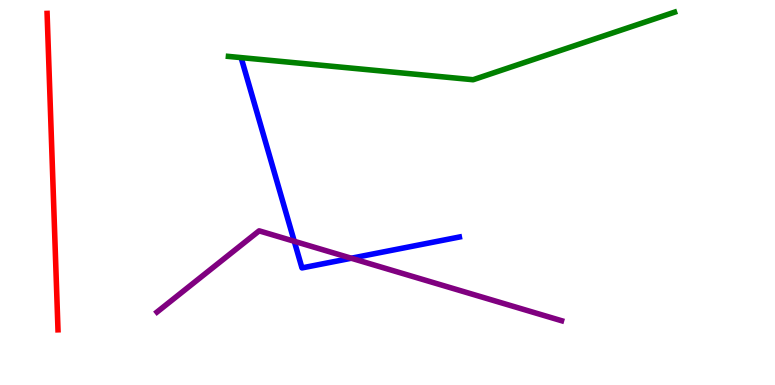[{'lines': ['blue', 'red'], 'intersections': []}, {'lines': ['green', 'red'], 'intersections': []}, {'lines': ['purple', 'red'], 'intersections': []}, {'lines': ['blue', 'green'], 'intersections': []}, {'lines': ['blue', 'purple'], 'intersections': [{'x': 3.8, 'y': 3.73}, {'x': 4.53, 'y': 3.29}]}, {'lines': ['green', 'purple'], 'intersections': []}]